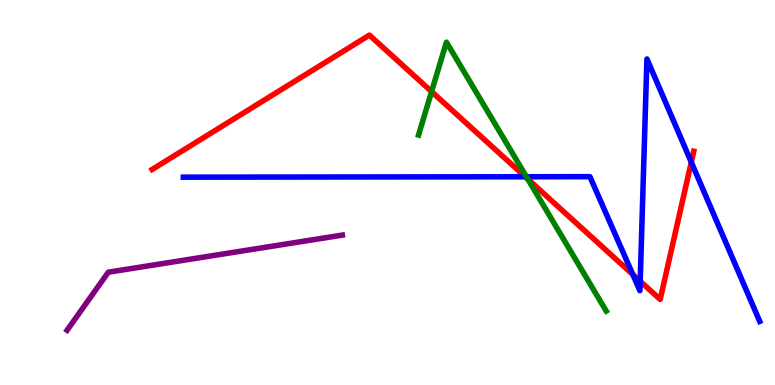[{'lines': ['blue', 'red'], 'intersections': [{'x': 6.78, 'y': 5.41}, {'x': 8.17, 'y': 2.87}, {'x': 8.26, 'y': 2.7}, {'x': 8.92, 'y': 5.79}]}, {'lines': ['green', 'red'], 'intersections': [{'x': 5.57, 'y': 7.62}, {'x': 6.81, 'y': 5.35}]}, {'lines': ['purple', 'red'], 'intersections': []}, {'lines': ['blue', 'green'], 'intersections': [{'x': 6.79, 'y': 5.41}]}, {'lines': ['blue', 'purple'], 'intersections': []}, {'lines': ['green', 'purple'], 'intersections': []}]